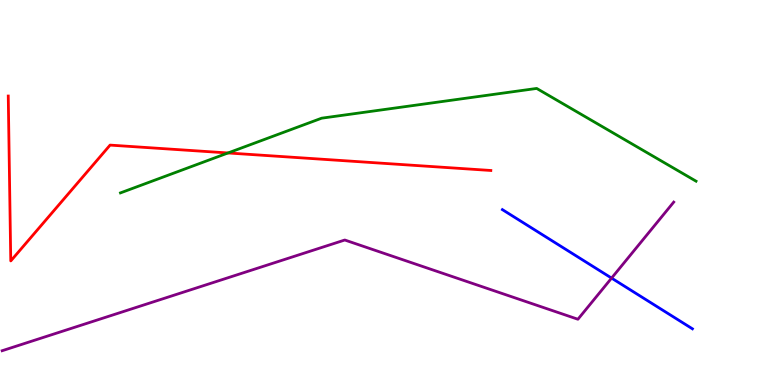[{'lines': ['blue', 'red'], 'intersections': []}, {'lines': ['green', 'red'], 'intersections': [{'x': 2.94, 'y': 6.03}]}, {'lines': ['purple', 'red'], 'intersections': []}, {'lines': ['blue', 'green'], 'intersections': []}, {'lines': ['blue', 'purple'], 'intersections': [{'x': 7.89, 'y': 2.78}]}, {'lines': ['green', 'purple'], 'intersections': []}]